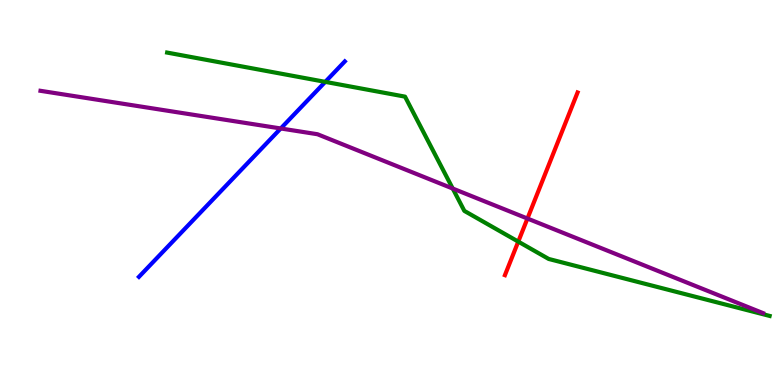[{'lines': ['blue', 'red'], 'intersections': []}, {'lines': ['green', 'red'], 'intersections': [{'x': 6.69, 'y': 3.72}]}, {'lines': ['purple', 'red'], 'intersections': [{'x': 6.81, 'y': 4.32}]}, {'lines': ['blue', 'green'], 'intersections': [{'x': 4.2, 'y': 7.87}]}, {'lines': ['blue', 'purple'], 'intersections': [{'x': 3.62, 'y': 6.66}]}, {'lines': ['green', 'purple'], 'intersections': [{'x': 5.84, 'y': 5.1}]}]